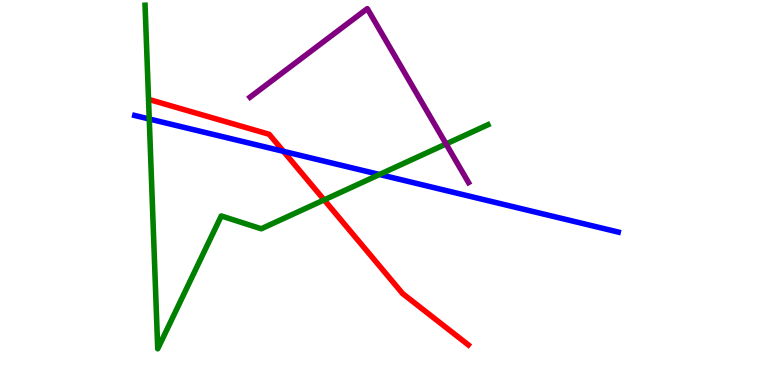[{'lines': ['blue', 'red'], 'intersections': [{'x': 3.66, 'y': 6.07}]}, {'lines': ['green', 'red'], 'intersections': [{'x': 4.18, 'y': 4.81}]}, {'lines': ['purple', 'red'], 'intersections': []}, {'lines': ['blue', 'green'], 'intersections': [{'x': 1.93, 'y': 6.91}, {'x': 4.9, 'y': 5.47}]}, {'lines': ['blue', 'purple'], 'intersections': []}, {'lines': ['green', 'purple'], 'intersections': [{'x': 5.76, 'y': 6.26}]}]